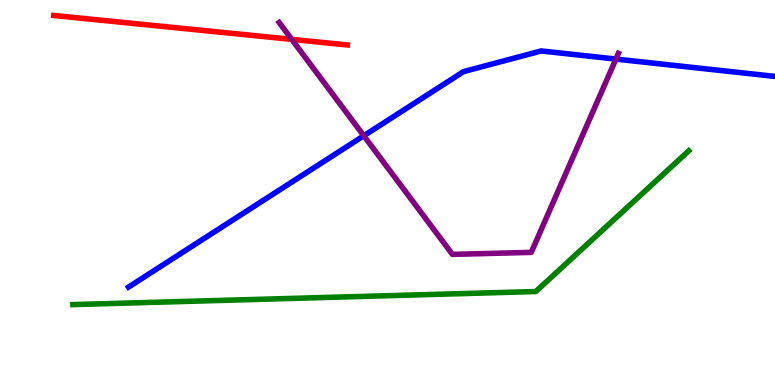[{'lines': ['blue', 'red'], 'intersections': []}, {'lines': ['green', 'red'], 'intersections': []}, {'lines': ['purple', 'red'], 'intersections': [{'x': 3.76, 'y': 8.98}]}, {'lines': ['blue', 'green'], 'intersections': []}, {'lines': ['blue', 'purple'], 'intersections': [{'x': 4.69, 'y': 6.47}, {'x': 7.95, 'y': 8.47}]}, {'lines': ['green', 'purple'], 'intersections': []}]